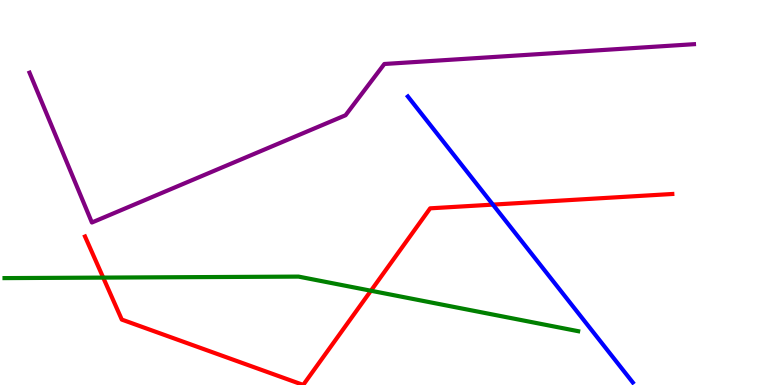[{'lines': ['blue', 'red'], 'intersections': [{'x': 6.36, 'y': 4.69}]}, {'lines': ['green', 'red'], 'intersections': [{'x': 1.33, 'y': 2.79}, {'x': 4.79, 'y': 2.45}]}, {'lines': ['purple', 'red'], 'intersections': []}, {'lines': ['blue', 'green'], 'intersections': []}, {'lines': ['blue', 'purple'], 'intersections': []}, {'lines': ['green', 'purple'], 'intersections': []}]